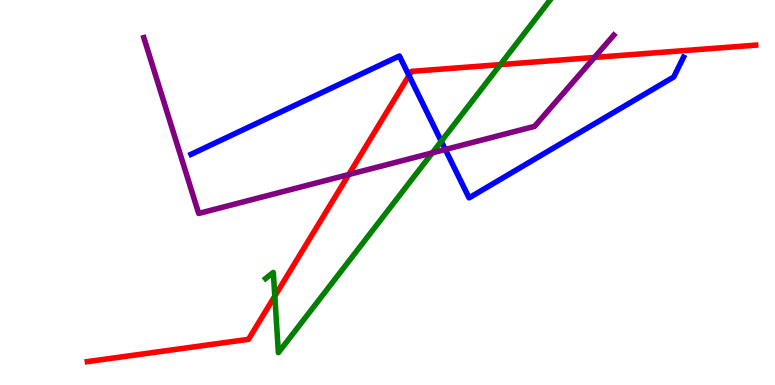[{'lines': ['blue', 'red'], 'intersections': [{'x': 5.28, 'y': 8.04}]}, {'lines': ['green', 'red'], 'intersections': [{'x': 3.55, 'y': 2.31}, {'x': 6.46, 'y': 8.32}]}, {'lines': ['purple', 'red'], 'intersections': [{'x': 4.5, 'y': 5.47}, {'x': 7.67, 'y': 8.51}]}, {'lines': ['blue', 'green'], 'intersections': [{'x': 5.69, 'y': 6.33}]}, {'lines': ['blue', 'purple'], 'intersections': [{'x': 5.75, 'y': 6.12}]}, {'lines': ['green', 'purple'], 'intersections': [{'x': 5.58, 'y': 6.03}]}]